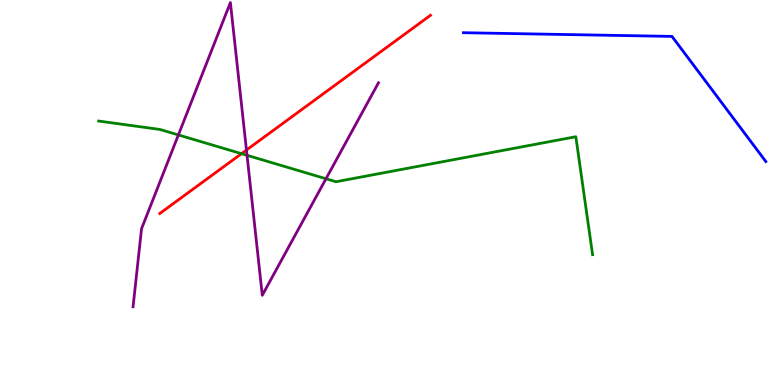[{'lines': ['blue', 'red'], 'intersections': []}, {'lines': ['green', 'red'], 'intersections': [{'x': 3.12, 'y': 6.01}]}, {'lines': ['purple', 'red'], 'intersections': [{'x': 3.18, 'y': 6.1}]}, {'lines': ['blue', 'green'], 'intersections': []}, {'lines': ['blue', 'purple'], 'intersections': []}, {'lines': ['green', 'purple'], 'intersections': [{'x': 2.3, 'y': 6.5}, {'x': 3.19, 'y': 5.97}, {'x': 4.21, 'y': 5.36}]}]